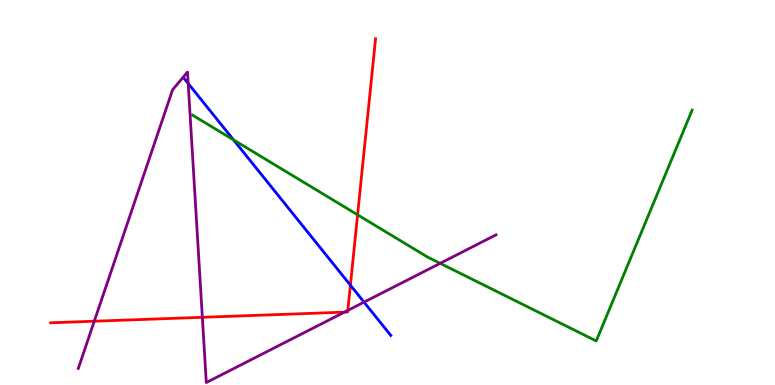[{'lines': ['blue', 'red'], 'intersections': [{'x': 4.52, 'y': 2.59}]}, {'lines': ['green', 'red'], 'intersections': [{'x': 4.61, 'y': 4.42}]}, {'lines': ['purple', 'red'], 'intersections': [{'x': 1.22, 'y': 1.66}, {'x': 2.61, 'y': 1.76}, {'x': 4.44, 'y': 1.89}, {'x': 4.49, 'y': 1.94}]}, {'lines': ['blue', 'green'], 'intersections': [{'x': 3.01, 'y': 6.37}]}, {'lines': ['blue', 'purple'], 'intersections': [{'x': 2.43, 'y': 7.83}, {'x': 4.7, 'y': 2.15}]}, {'lines': ['green', 'purple'], 'intersections': [{'x': 5.68, 'y': 3.16}]}]